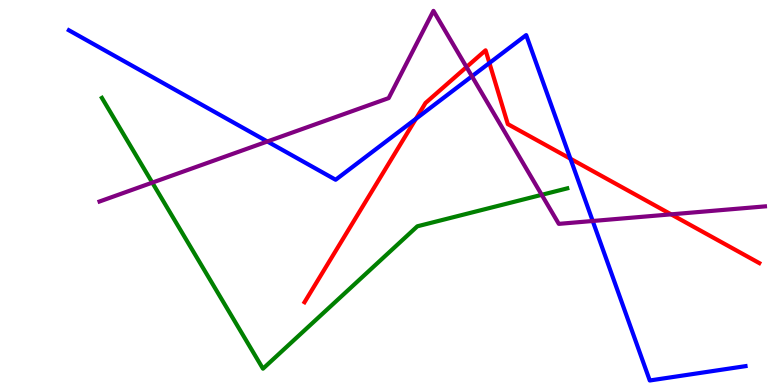[{'lines': ['blue', 'red'], 'intersections': [{'x': 5.37, 'y': 6.91}, {'x': 6.31, 'y': 8.36}, {'x': 7.36, 'y': 5.88}]}, {'lines': ['green', 'red'], 'intersections': []}, {'lines': ['purple', 'red'], 'intersections': [{'x': 6.02, 'y': 8.26}, {'x': 8.66, 'y': 4.43}]}, {'lines': ['blue', 'green'], 'intersections': []}, {'lines': ['blue', 'purple'], 'intersections': [{'x': 3.45, 'y': 6.33}, {'x': 6.09, 'y': 8.02}, {'x': 7.65, 'y': 4.26}]}, {'lines': ['green', 'purple'], 'intersections': [{'x': 1.97, 'y': 5.26}, {'x': 6.99, 'y': 4.94}]}]